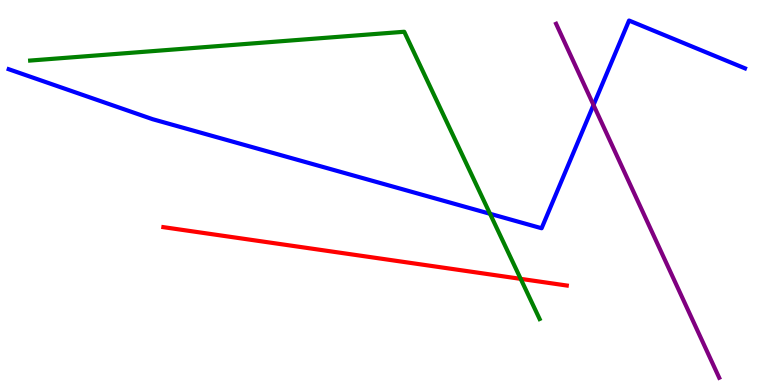[{'lines': ['blue', 'red'], 'intersections': []}, {'lines': ['green', 'red'], 'intersections': [{'x': 6.72, 'y': 2.76}]}, {'lines': ['purple', 'red'], 'intersections': []}, {'lines': ['blue', 'green'], 'intersections': [{'x': 6.32, 'y': 4.45}]}, {'lines': ['blue', 'purple'], 'intersections': [{'x': 7.66, 'y': 7.27}]}, {'lines': ['green', 'purple'], 'intersections': []}]